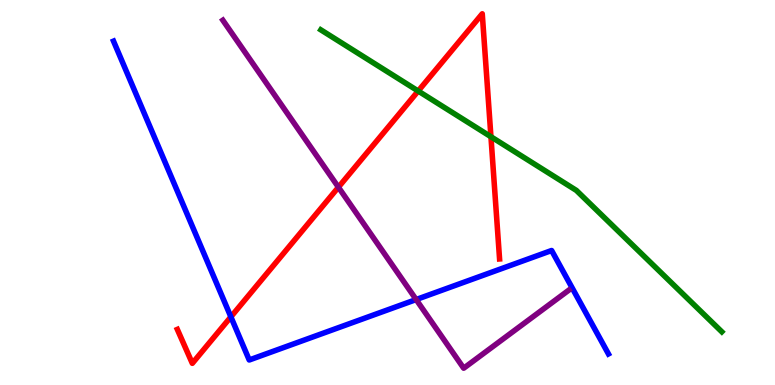[{'lines': ['blue', 'red'], 'intersections': [{'x': 2.98, 'y': 1.77}]}, {'lines': ['green', 'red'], 'intersections': [{'x': 5.4, 'y': 7.64}, {'x': 6.33, 'y': 6.45}]}, {'lines': ['purple', 'red'], 'intersections': [{'x': 4.37, 'y': 5.14}]}, {'lines': ['blue', 'green'], 'intersections': []}, {'lines': ['blue', 'purple'], 'intersections': [{'x': 5.37, 'y': 2.22}]}, {'lines': ['green', 'purple'], 'intersections': []}]